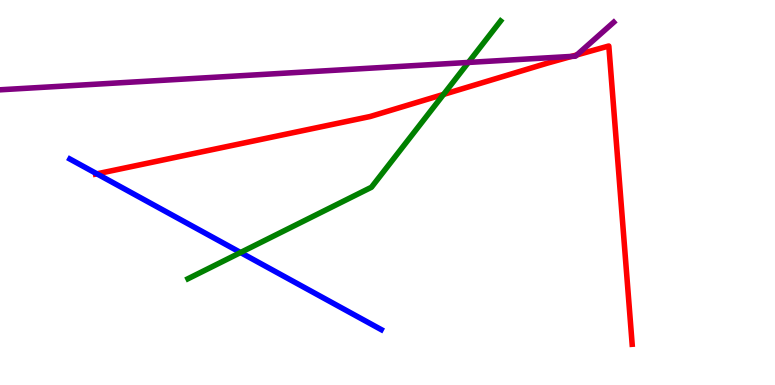[{'lines': ['blue', 'red'], 'intersections': [{'x': 1.25, 'y': 5.48}]}, {'lines': ['green', 'red'], 'intersections': [{'x': 5.72, 'y': 7.55}]}, {'lines': ['purple', 'red'], 'intersections': [{'x': 7.37, 'y': 8.53}, {'x': 7.44, 'y': 8.57}]}, {'lines': ['blue', 'green'], 'intersections': [{'x': 3.1, 'y': 3.44}]}, {'lines': ['blue', 'purple'], 'intersections': []}, {'lines': ['green', 'purple'], 'intersections': [{'x': 6.04, 'y': 8.38}]}]